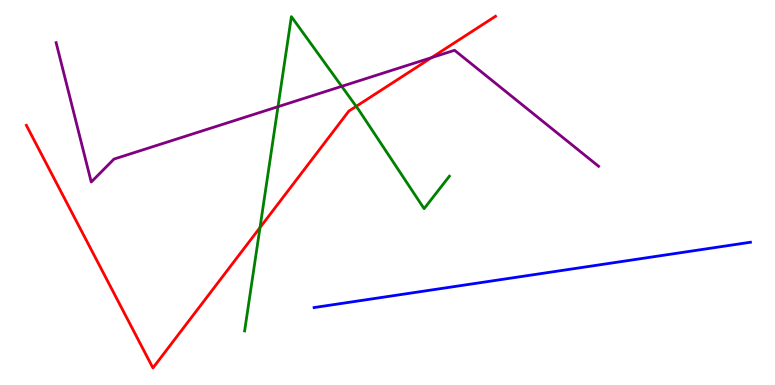[{'lines': ['blue', 'red'], 'intersections': []}, {'lines': ['green', 'red'], 'intersections': [{'x': 3.35, 'y': 4.09}, {'x': 4.6, 'y': 7.24}]}, {'lines': ['purple', 'red'], 'intersections': [{'x': 5.57, 'y': 8.5}]}, {'lines': ['blue', 'green'], 'intersections': []}, {'lines': ['blue', 'purple'], 'intersections': []}, {'lines': ['green', 'purple'], 'intersections': [{'x': 3.59, 'y': 7.23}, {'x': 4.41, 'y': 7.76}]}]